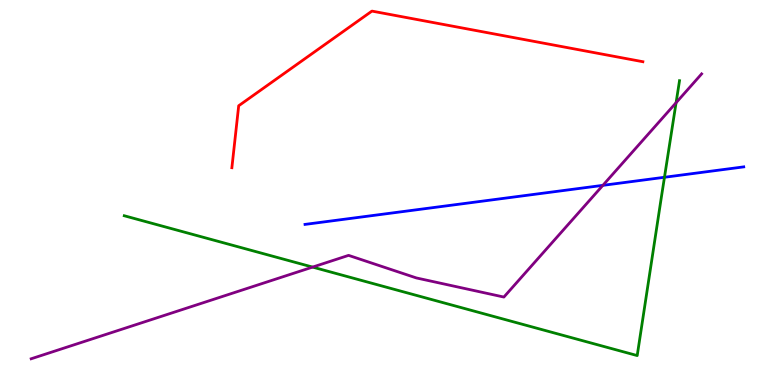[{'lines': ['blue', 'red'], 'intersections': []}, {'lines': ['green', 'red'], 'intersections': []}, {'lines': ['purple', 'red'], 'intersections': []}, {'lines': ['blue', 'green'], 'intersections': [{'x': 8.57, 'y': 5.4}]}, {'lines': ['blue', 'purple'], 'intersections': [{'x': 7.78, 'y': 5.19}]}, {'lines': ['green', 'purple'], 'intersections': [{'x': 4.03, 'y': 3.06}, {'x': 8.72, 'y': 7.33}]}]